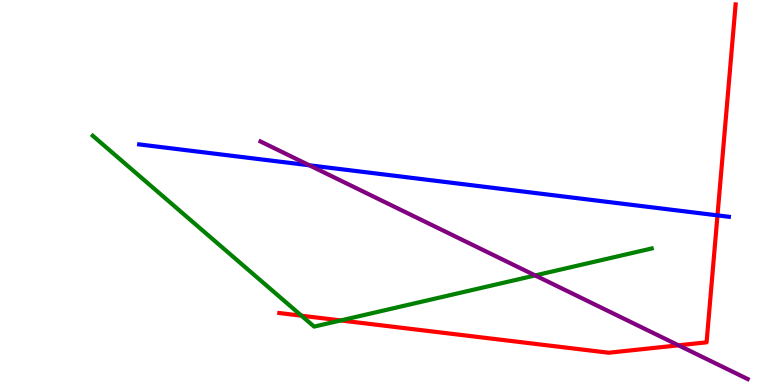[{'lines': ['blue', 'red'], 'intersections': [{'x': 9.26, 'y': 4.41}]}, {'lines': ['green', 'red'], 'intersections': [{'x': 3.89, 'y': 1.8}, {'x': 4.4, 'y': 1.68}]}, {'lines': ['purple', 'red'], 'intersections': [{'x': 8.75, 'y': 1.03}]}, {'lines': ['blue', 'green'], 'intersections': []}, {'lines': ['blue', 'purple'], 'intersections': [{'x': 3.99, 'y': 5.71}]}, {'lines': ['green', 'purple'], 'intersections': [{'x': 6.91, 'y': 2.85}]}]